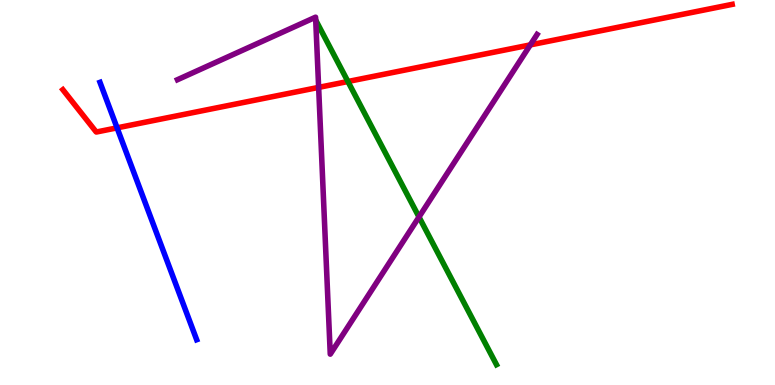[{'lines': ['blue', 'red'], 'intersections': [{'x': 1.51, 'y': 6.68}]}, {'lines': ['green', 'red'], 'intersections': [{'x': 4.49, 'y': 7.88}]}, {'lines': ['purple', 'red'], 'intersections': [{'x': 4.11, 'y': 7.73}, {'x': 6.84, 'y': 8.83}]}, {'lines': ['blue', 'green'], 'intersections': []}, {'lines': ['blue', 'purple'], 'intersections': []}, {'lines': ['green', 'purple'], 'intersections': [{'x': 5.41, 'y': 4.36}]}]